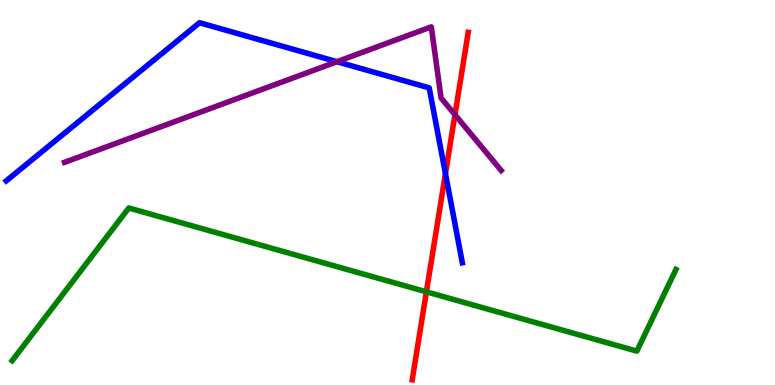[{'lines': ['blue', 'red'], 'intersections': [{'x': 5.75, 'y': 5.49}]}, {'lines': ['green', 'red'], 'intersections': [{'x': 5.5, 'y': 2.42}]}, {'lines': ['purple', 'red'], 'intersections': [{'x': 5.87, 'y': 7.02}]}, {'lines': ['blue', 'green'], 'intersections': []}, {'lines': ['blue', 'purple'], 'intersections': [{'x': 4.35, 'y': 8.4}]}, {'lines': ['green', 'purple'], 'intersections': []}]